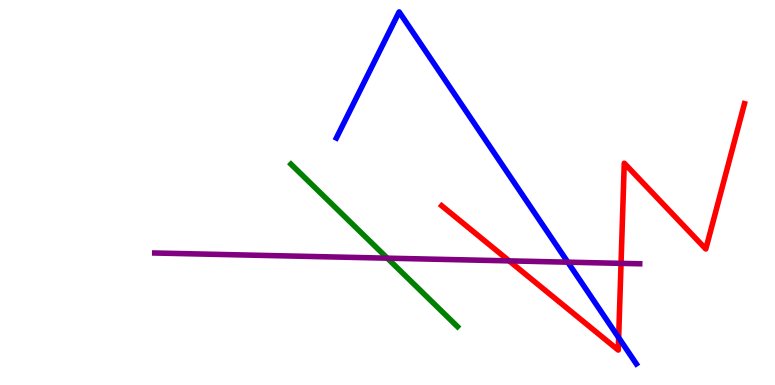[{'lines': ['blue', 'red'], 'intersections': [{'x': 7.98, 'y': 1.23}]}, {'lines': ['green', 'red'], 'intersections': []}, {'lines': ['purple', 'red'], 'intersections': [{'x': 6.57, 'y': 3.22}, {'x': 8.01, 'y': 3.16}]}, {'lines': ['blue', 'green'], 'intersections': []}, {'lines': ['blue', 'purple'], 'intersections': [{'x': 7.33, 'y': 3.19}]}, {'lines': ['green', 'purple'], 'intersections': [{'x': 5.0, 'y': 3.29}]}]